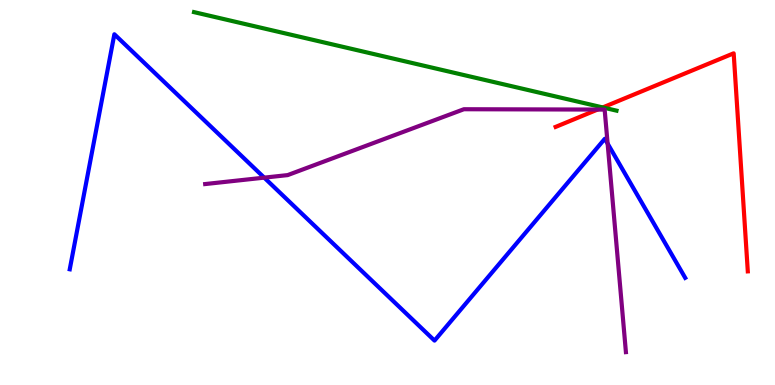[{'lines': ['blue', 'red'], 'intersections': []}, {'lines': ['green', 'red'], 'intersections': [{'x': 7.78, 'y': 7.21}]}, {'lines': ['purple', 'red'], 'intersections': [{'x': 7.71, 'y': 7.15}]}, {'lines': ['blue', 'green'], 'intersections': []}, {'lines': ['blue', 'purple'], 'intersections': [{'x': 3.41, 'y': 5.39}, {'x': 7.84, 'y': 6.27}]}, {'lines': ['green', 'purple'], 'intersections': []}]